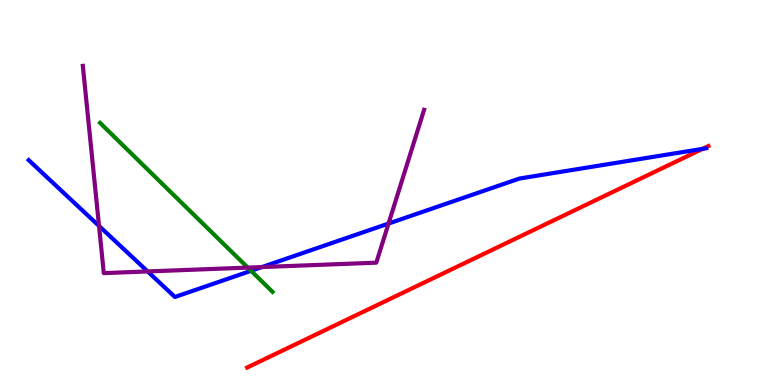[{'lines': ['blue', 'red'], 'intersections': [{'x': 9.07, 'y': 6.13}]}, {'lines': ['green', 'red'], 'intersections': []}, {'lines': ['purple', 'red'], 'intersections': []}, {'lines': ['blue', 'green'], 'intersections': [{'x': 3.24, 'y': 2.97}]}, {'lines': ['blue', 'purple'], 'intersections': [{'x': 1.28, 'y': 4.13}, {'x': 1.9, 'y': 2.95}, {'x': 3.38, 'y': 3.06}, {'x': 5.01, 'y': 4.19}]}, {'lines': ['green', 'purple'], 'intersections': [{'x': 3.2, 'y': 3.05}]}]